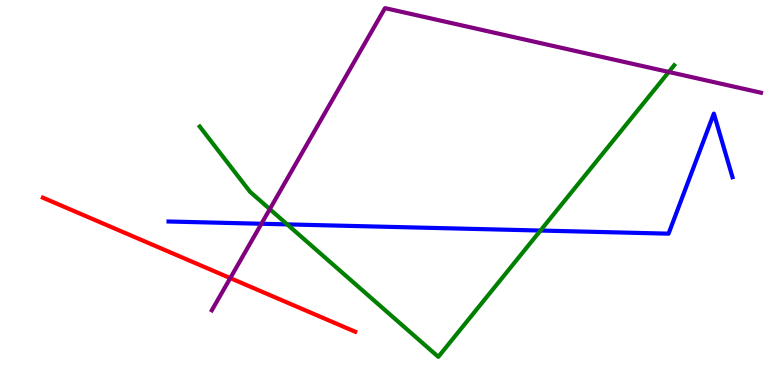[{'lines': ['blue', 'red'], 'intersections': []}, {'lines': ['green', 'red'], 'intersections': []}, {'lines': ['purple', 'red'], 'intersections': [{'x': 2.97, 'y': 2.78}]}, {'lines': ['blue', 'green'], 'intersections': [{'x': 3.71, 'y': 4.17}, {'x': 6.97, 'y': 4.01}]}, {'lines': ['blue', 'purple'], 'intersections': [{'x': 3.37, 'y': 4.19}]}, {'lines': ['green', 'purple'], 'intersections': [{'x': 3.48, 'y': 4.57}, {'x': 8.63, 'y': 8.13}]}]